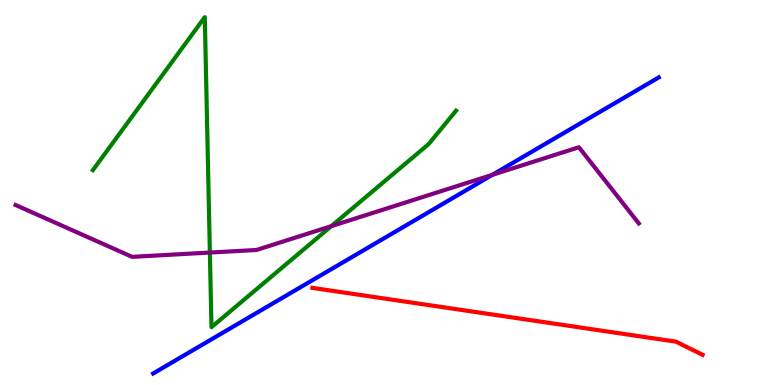[{'lines': ['blue', 'red'], 'intersections': []}, {'lines': ['green', 'red'], 'intersections': []}, {'lines': ['purple', 'red'], 'intersections': []}, {'lines': ['blue', 'green'], 'intersections': []}, {'lines': ['blue', 'purple'], 'intersections': [{'x': 6.35, 'y': 5.46}]}, {'lines': ['green', 'purple'], 'intersections': [{'x': 2.71, 'y': 3.44}, {'x': 4.27, 'y': 4.13}]}]